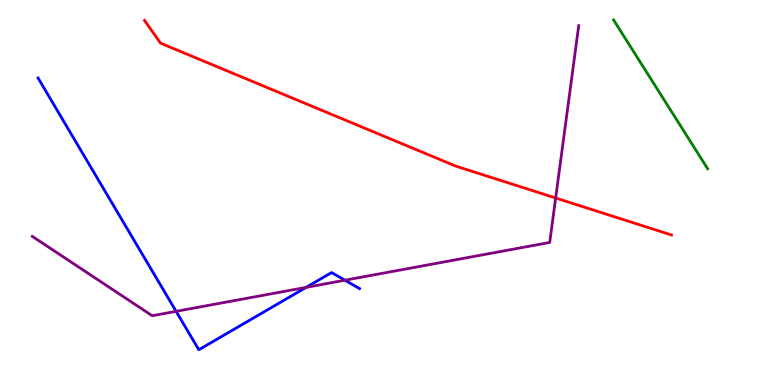[{'lines': ['blue', 'red'], 'intersections': []}, {'lines': ['green', 'red'], 'intersections': []}, {'lines': ['purple', 'red'], 'intersections': [{'x': 7.17, 'y': 4.86}]}, {'lines': ['blue', 'green'], 'intersections': []}, {'lines': ['blue', 'purple'], 'intersections': [{'x': 2.27, 'y': 1.91}, {'x': 3.95, 'y': 2.54}, {'x': 4.45, 'y': 2.72}]}, {'lines': ['green', 'purple'], 'intersections': []}]